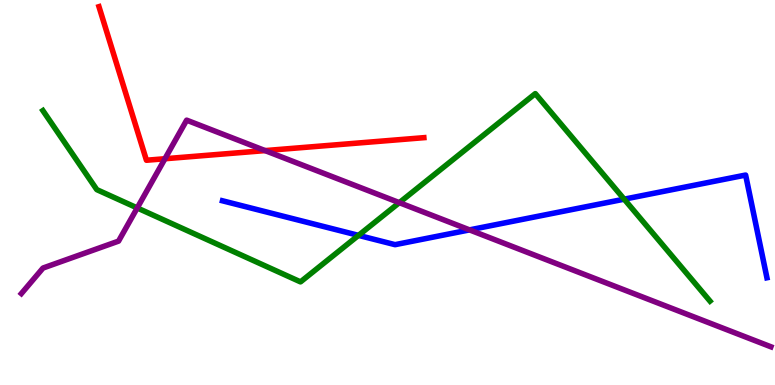[{'lines': ['blue', 'red'], 'intersections': []}, {'lines': ['green', 'red'], 'intersections': []}, {'lines': ['purple', 'red'], 'intersections': [{'x': 2.13, 'y': 5.88}, {'x': 3.42, 'y': 6.09}]}, {'lines': ['blue', 'green'], 'intersections': [{'x': 4.63, 'y': 3.89}, {'x': 8.05, 'y': 4.83}]}, {'lines': ['blue', 'purple'], 'intersections': [{'x': 6.06, 'y': 4.03}]}, {'lines': ['green', 'purple'], 'intersections': [{'x': 1.77, 'y': 4.6}, {'x': 5.15, 'y': 4.74}]}]